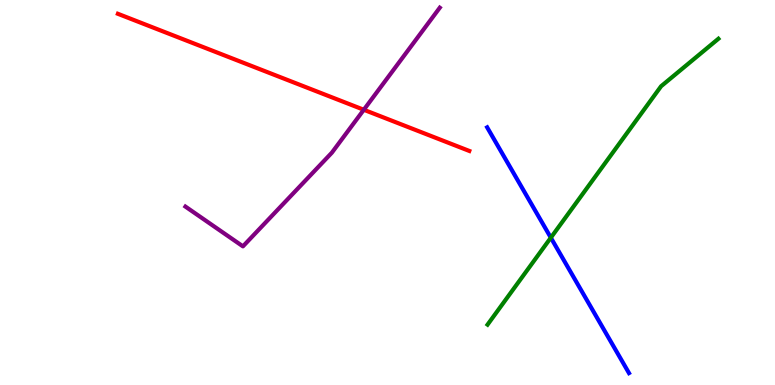[{'lines': ['blue', 'red'], 'intersections': []}, {'lines': ['green', 'red'], 'intersections': []}, {'lines': ['purple', 'red'], 'intersections': [{'x': 4.69, 'y': 7.15}]}, {'lines': ['blue', 'green'], 'intersections': [{'x': 7.11, 'y': 3.83}]}, {'lines': ['blue', 'purple'], 'intersections': []}, {'lines': ['green', 'purple'], 'intersections': []}]